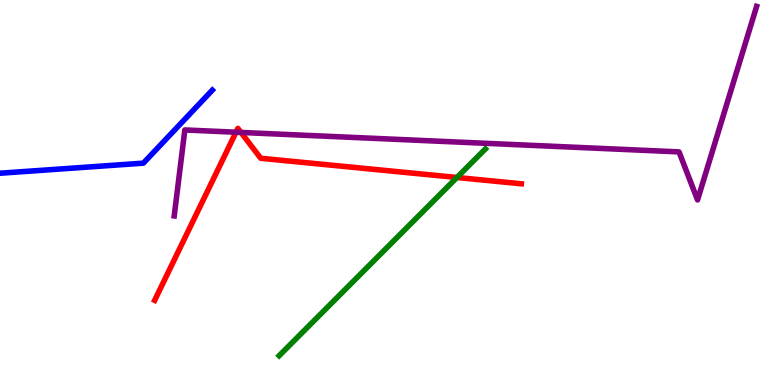[{'lines': ['blue', 'red'], 'intersections': []}, {'lines': ['green', 'red'], 'intersections': [{'x': 5.9, 'y': 5.39}]}, {'lines': ['purple', 'red'], 'intersections': [{'x': 3.05, 'y': 6.57}, {'x': 3.11, 'y': 6.56}]}, {'lines': ['blue', 'green'], 'intersections': []}, {'lines': ['blue', 'purple'], 'intersections': []}, {'lines': ['green', 'purple'], 'intersections': []}]